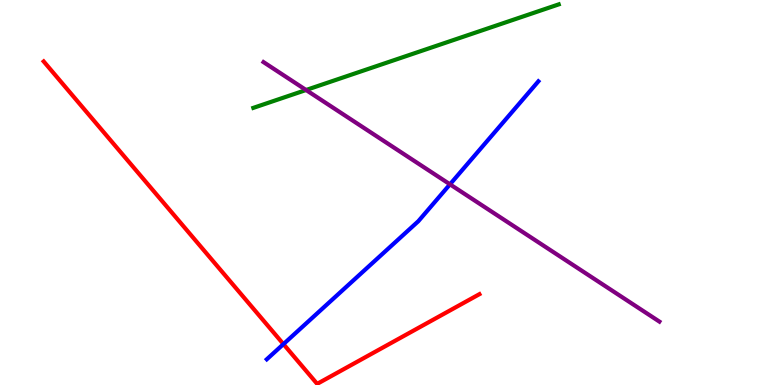[{'lines': ['blue', 'red'], 'intersections': [{'x': 3.66, 'y': 1.06}]}, {'lines': ['green', 'red'], 'intersections': []}, {'lines': ['purple', 'red'], 'intersections': []}, {'lines': ['blue', 'green'], 'intersections': []}, {'lines': ['blue', 'purple'], 'intersections': [{'x': 5.81, 'y': 5.21}]}, {'lines': ['green', 'purple'], 'intersections': [{'x': 3.95, 'y': 7.66}]}]